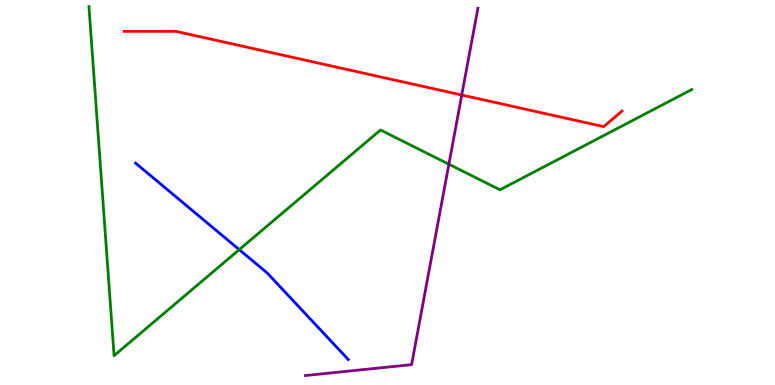[{'lines': ['blue', 'red'], 'intersections': []}, {'lines': ['green', 'red'], 'intersections': []}, {'lines': ['purple', 'red'], 'intersections': [{'x': 5.96, 'y': 7.53}]}, {'lines': ['blue', 'green'], 'intersections': [{'x': 3.09, 'y': 3.52}]}, {'lines': ['blue', 'purple'], 'intersections': []}, {'lines': ['green', 'purple'], 'intersections': [{'x': 5.79, 'y': 5.73}]}]